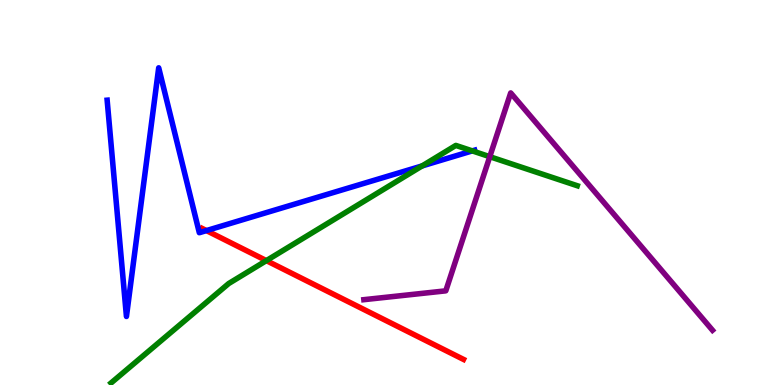[{'lines': ['blue', 'red'], 'intersections': [{'x': 2.66, 'y': 4.01}]}, {'lines': ['green', 'red'], 'intersections': [{'x': 3.44, 'y': 3.23}]}, {'lines': ['purple', 'red'], 'intersections': []}, {'lines': ['blue', 'green'], 'intersections': [{'x': 5.45, 'y': 5.69}, {'x': 6.09, 'y': 6.08}]}, {'lines': ['blue', 'purple'], 'intersections': []}, {'lines': ['green', 'purple'], 'intersections': [{'x': 6.32, 'y': 5.93}]}]